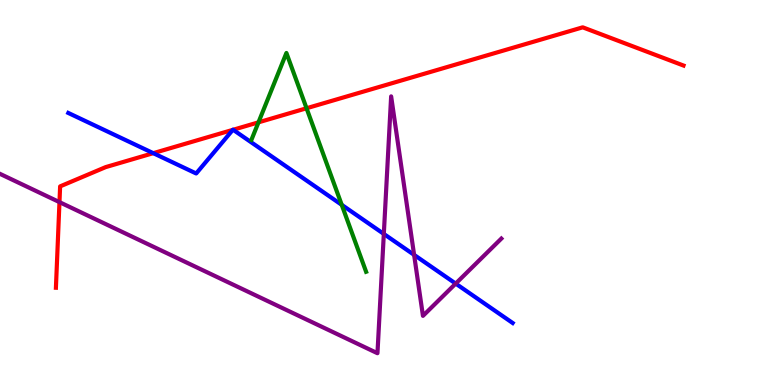[{'lines': ['blue', 'red'], 'intersections': [{'x': 1.98, 'y': 6.02}, {'x': 3.0, 'y': 6.63}, {'x': 3.01, 'y': 6.63}]}, {'lines': ['green', 'red'], 'intersections': [{'x': 3.34, 'y': 6.82}, {'x': 3.96, 'y': 7.19}]}, {'lines': ['purple', 'red'], 'intersections': [{'x': 0.767, 'y': 4.75}]}, {'lines': ['blue', 'green'], 'intersections': [{'x': 4.41, 'y': 4.68}]}, {'lines': ['blue', 'purple'], 'intersections': [{'x': 4.95, 'y': 3.92}, {'x': 5.34, 'y': 3.38}, {'x': 5.88, 'y': 2.63}]}, {'lines': ['green', 'purple'], 'intersections': []}]